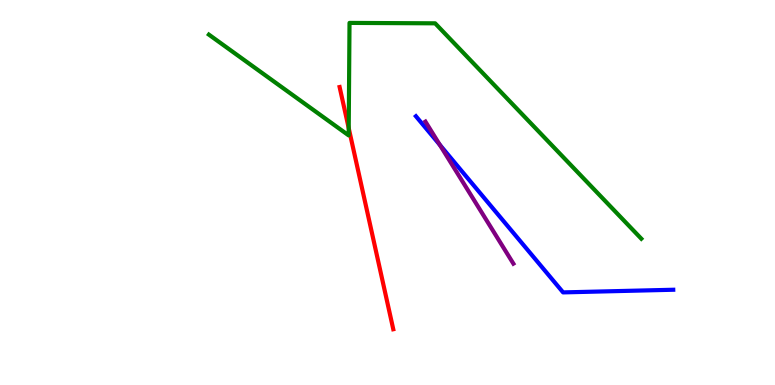[{'lines': ['blue', 'red'], 'intersections': []}, {'lines': ['green', 'red'], 'intersections': [{'x': 4.5, 'y': 6.67}]}, {'lines': ['purple', 'red'], 'intersections': []}, {'lines': ['blue', 'green'], 'intersections': []}, {'lines': ['blue', 'purple'], 'intersections': [{'x': 5.67, 'y': 6.24}]}, {'lines': ['green', 'purple'], 'intersections': []}]